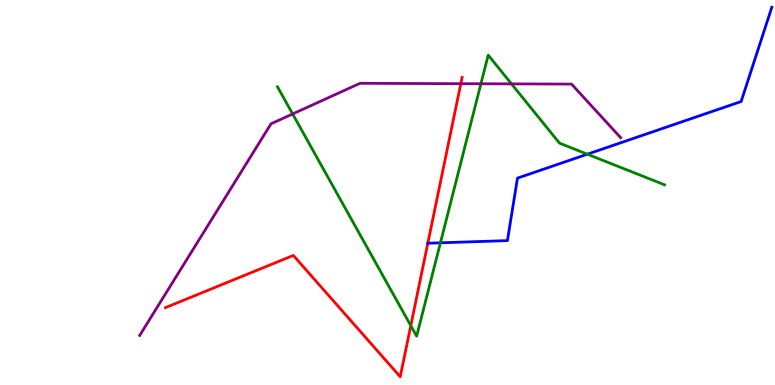[{'lines': ['blue', 'red'], 'intersections': [{'x': 5.52, 'y': 3.68}]}, {'lines': ['green', 'red'], 'intersections': [{'x': 5.3, 'y': 1.54}]}, {'lines': ['purple', 'red'], 'intersections': [{'x': 5.95, 'y': 7.83}]}, {'lines': ['blue', 'green'], 'intersections': [{'x': 5.68, 'y': 3.69}, {'x': 7.58, 'y': 5.99}]}, {'lines': ['blue', 'purple'], 'intersections': []}, {'lines': ['green', 'purple'], 'intersections': [{'x': 3.78, 'y': 7.04}, {'x': 6.21, 'y': 7.82}, {'x': 6.6, 'y': 7.82}]}]